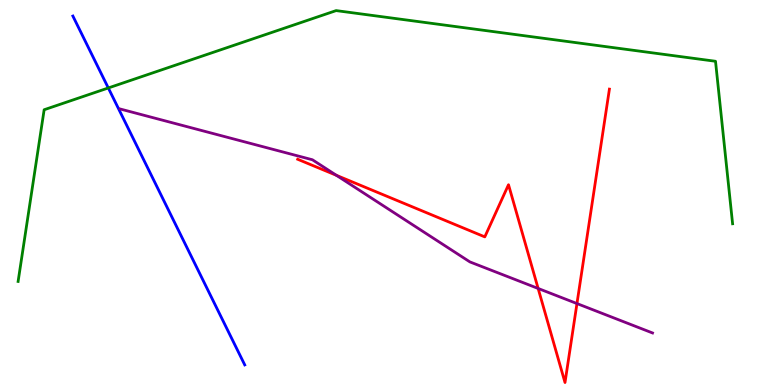[{'lines': ['blue', 'red'], 'intersections': []}, {'lines': ['green', 'red'], 'intersections': []}, {'lines': ['purple', 'red'], 'intersections': [{'x': 4.34, 'y': 5.45}, {'x': 6.94, 'y': 2.51}, {'x': 7.44, 'y': 2.12}]}, {'lines': ['blue', 'green'], 'intersections': [{'x': 1.4, 'y': 7.72}]}, {'lines': ['blue', 'purple'], 'intersections': []}, {'lines': ['green', 'purple'], 'intersections': []}]